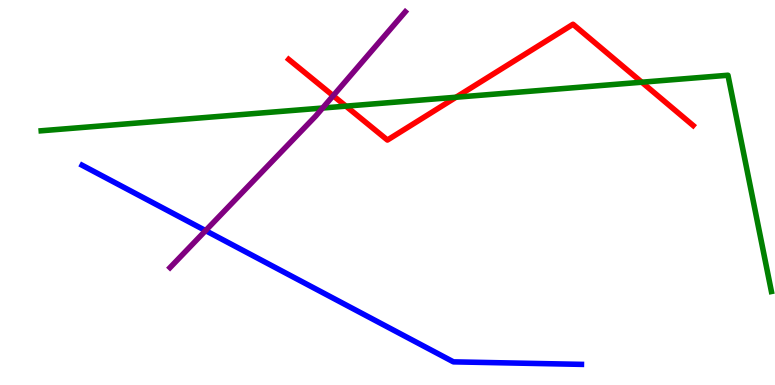[{'lines': ['blue', 'red'], 'intersections': []}, {'lines': ['green', 'red'], 'intersections': [{'x': 4.46, 'y': 7.24}, {'x': 5.88, 'y': 7.47}, {'x': 8.28, 'y': 7.86}]}, {'lines': ['purple', 'red'], 'intersections': [{'x': 4.3, 'y': 7.51}]}, {'lines': ['blue', 'green'], 'intersections': []}, {'lines': ['blue', 'purple'], 'intersections': [{'x': 2.65, 'y': 4.01}]}, {'lines': ['green', 'purple'], 'intersections': [{'x': 4.16, 'y': 7.19}]}]